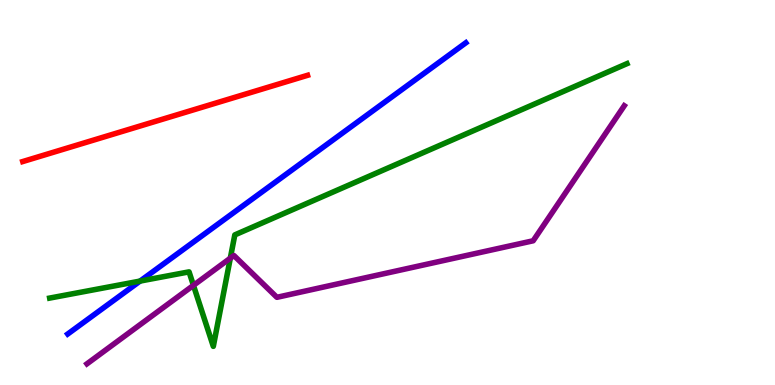[{'lines': ['blue', 'red'], 'intersections': []}, {'lines': ['green', 'red'], 'intersections': []}, {'lines': ['purple', 'red'], 'intersections': []}, {'lines': ['blue', 'green'], 'intersections': [{'x': 1.81, 'y': 2.7}]}, {'lines': ['blue', 'purple'], 'intersections': []}, {'lines': ['green', 'purple'], 'intersections': [{'x': 2.5, 'y': 2.59}, {'x': 2.97, 'y': 3.29}]}]